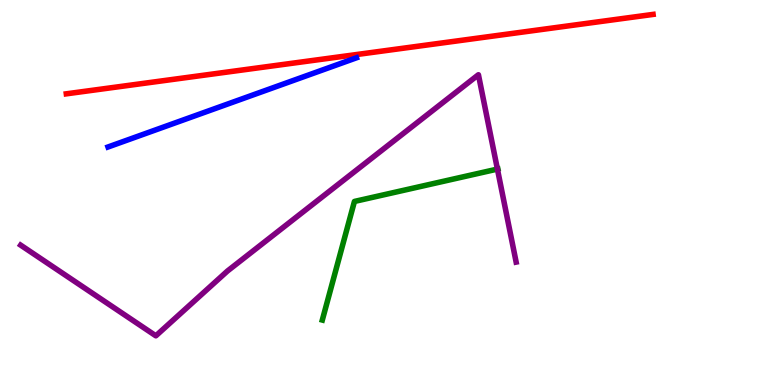[{'lines': ['blue', 'red'], 'intersections': []}, {'lines': ['green', 'red'], 'intersections': []}, {'lines': ['purple', 'red'], 'intersections': []}, {'lines': ['blue', 'green'], 'intersections': []}, {'lines': ['blue', 'purple'], 'intersections': []}, {'lines': ['green', 'purple'], 'intersections': [{'x': 6.42, 'y': 5.61}]}]